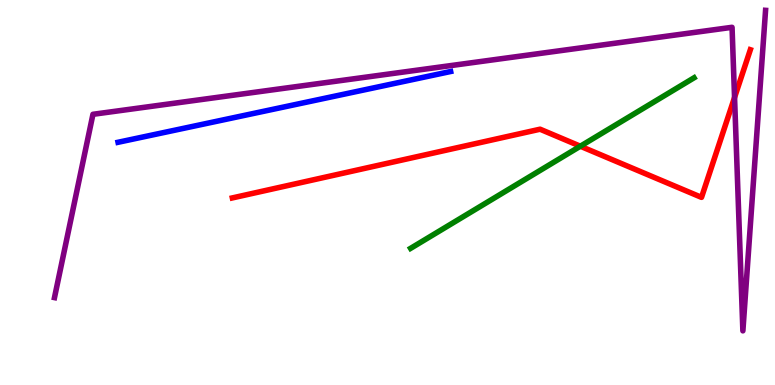[{'lines': ['blue', 'red'], 'intersections': []}, {'lines': ['green', 'red'], 'intersections': [{'x': 7.49, 'y': 6.2}]}, {'lines': ['purple', 'red'], 'intersections': [{'x': 9.48, 'y': 7.47}]}, {'lines': ['blue', 'green'], 'intersections': []}, {'lines': ['blue', 'purple'], 'intersections': []}, {'lines': ['green', 'purple'], 'intersections': []}]